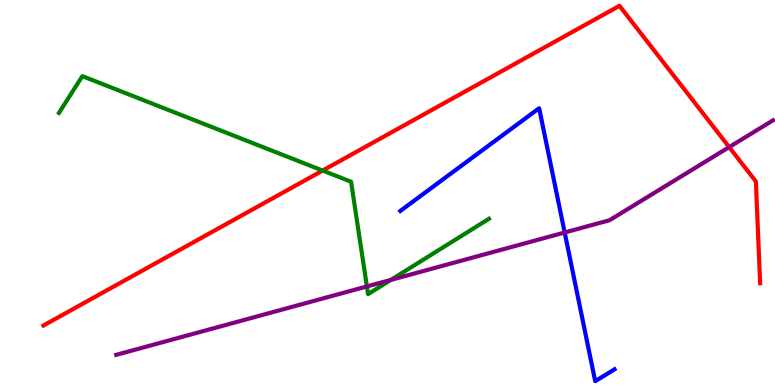[{'lines': ['blue', 'red'], 'intersections': []}, {'lines': ['green', 'red'], 'intersections': [{'x': 4.16, 'y': 5.57}]}, {'lines': ['purple', 'red'], 'intersections': [{'x': 9.41, 'y': 6.18}]}, {'lines': ['blue', 'green'], 'intersections': []}, {'lines': ['blue', 'purple'], 'intersections': [{'x': 7.29, 'y': 3.96}]}, {'lines': ['green', 'purple'], 'intersections': [{'x': 4.73, 'y': 2.56}, {'x': 5.04, 'y': 2.73}]}]